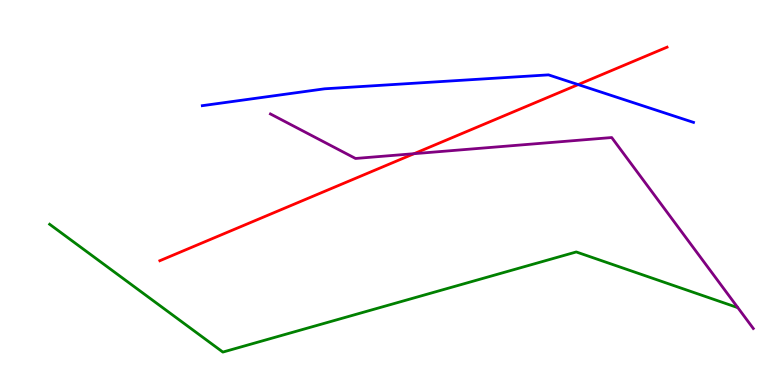[{'lines': ['blue', 'red'], 'intersections': [{'x': 7.46, 'y': 7.8}]}, {'lines': ['green', 'red'], 'intersections': []}, {'lines': ['purple', 'red'], 'intersections': [{'x': 5.34, 'y': 6.01}]}, {'lines': ['blue', 'green'], 'intersections': []}, {'lines': ['blue', 'purple'], 'intersections': []}, {'lines': ['green', 'purple'], 'intersections': []}]